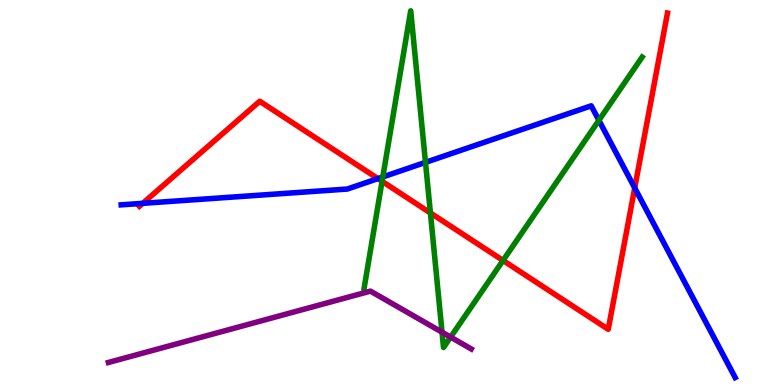[{'lines': ['blue', 'red'], 'intersections': [{'x': 1.84, 'y': 4.72}, {'x': 4.88, 'y': 5.36}, {'x': 8.19, 'y': 5.12}]}, {'lines': ['green', 'red'], 'intersections': [{'x': 4.93, 'y': 5.29}, {'x': 5.55, 'y': 4.47}, {'x': 6.49, 'y': 3.23}]}, {'lines': ['purple', 'red'], 'intersections': []}, {'lines': ['blue', 'green'], 'intersections': [{'x': 4.94, 'y': 5.4}, {'x': 5.49, 'y': 5.78}, {'x': 7.73, 'y': 6.87}]}, {'lines': ['blue', 'purple'], 'intersections': []}, {'lines': ['green', 'purple'], 'intersections': [{'x': 5.7, 'y': 1.37}, {'x': 5.81, 'y': 1.24}]}]